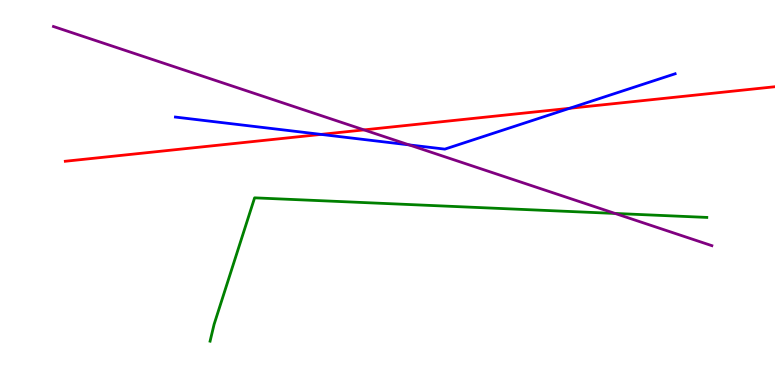[{'lines': ['blue', 'red'], 'intersections': [{'x': 4.14, 'y': 6.51}, {'x': 7.35, 'y': 7.19}]}, {'lines': ['green', 'red'], 'intersections': []}, {'lines': ['purple', 'red'], 'intersections': [{'x': 4.7, 'y': 6.63}]}, {'lines': ['blue', 'green'], 'intersections': []}, {'lines': ['blue', 'purple'], 'intersections': [{'x': 5.28, 'y': 6.24}]}, {'lines': ['green', 'purple'], 'intersections': [{'x': 7.94, 'y': 4.46}]}]